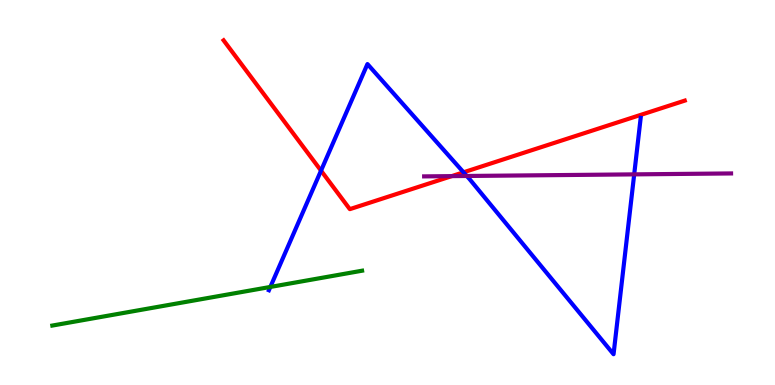[{'lines': ['blue', 'red'], 'intersections': [{'x': 4.14, 'y': 5.57}, {'x': 5.98, 'y': 5.52}]}, {'lines': ['green', 'red'], 'intersections': []}, {'lines': ['purple', 'red'], 'intersections': [{'x': 5.83, 'y': 5.43}]}, {'lines': ['blue', 'green'], 'intersections': [{'x': 3.49, 'y': 2.55}]}, {'lines': ['blue', 'purple'], 'intersections': [{'x': 6.02, 'y': 5.43}, {'x': 8.18, 'y': 5.47}]}, {'lines': ['green', 'purple'], 'intersections': []}]